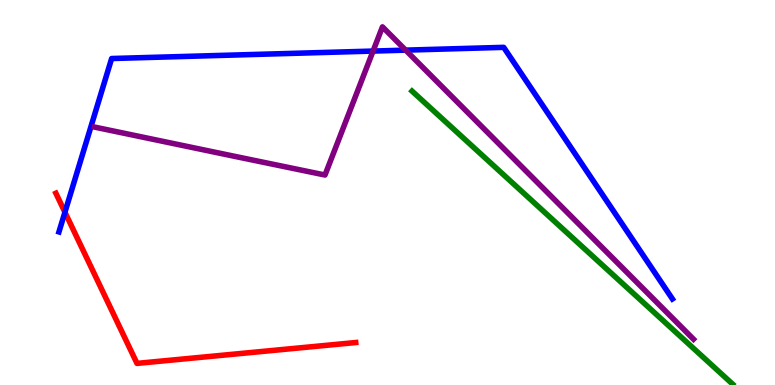[{'lines': ['blue', 'red'], 'intersections': [{'x': 0.838, 'y': 4.49}]}, {'lines': ['green', 'red'], 'intersections': []}, {'lines': ['purple', 'red'], 'intersections': []}, {'lines': ['blue', 'green'], 'intersections': []}, {'lines': ['blue', 'purple'], 'intersections': [{'x': 4.81, 'y': 8.67}, {'x': 5.23, 'y': 8.7}]}, {'lines': ['green', 'purple'], 'intersections': []}]